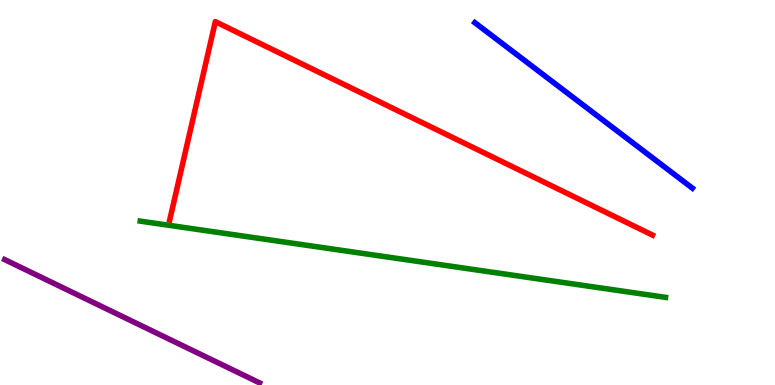[{'lines': ['blue', 'red'], 'intersections': []}, {'lines': ['green', 'red'], 'intersections': []}, {'lines': ['purple', 'red'], 'intersections': []}, {'lines': ['blue', 'green'], 'intersections': []}, {'lines': ['blue', 'purple'], 'intersections': []}, {'lines': ['green', 'purple'], 'intersections': []}]